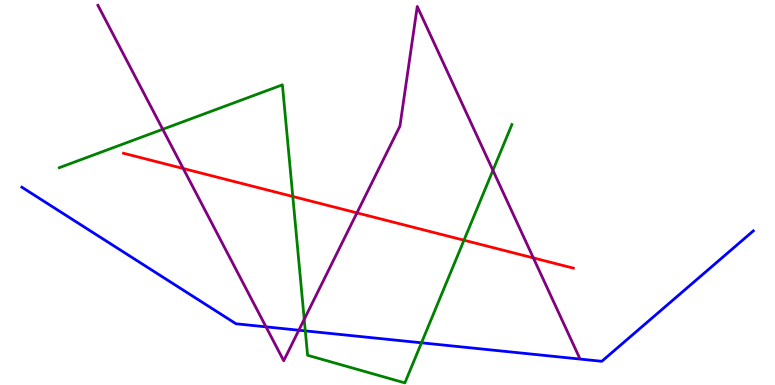[{'lines': ['blue', 'red'], 'intersections': []}, {'lines': ['green', 'red'], 'intersections': [{'x': 3.78, 'y': 4.9}, {'x': 5.99, 'y': 3.76}]}, {'lines': ['purple', 'red'], 'intersections': [{'x': 2.36, 'y': 5.62}, {'x': 4.61, 'y': 4.47}, {'x': 6.88, 'y': 3.3}]}, {'lines': ['blue', 'green'], 'intersections': [{'x': 3.94, 'y': 1.41}, {'x': 5.44, 'y': 1.1}]}, {'lines': ['blue', 'purple'], 'intersections': [{'x': 3.43, 'y': 1.51}, {'x': 3.86, 'y': 1.42}]}, {'lines': ['green', 'purple'], 'intersections': [{'x': 2.1, 'y': 6.64}, {'x': 3.93, 'y': 1.71}, {'x': 6.36, 'y': 5.58}]}]